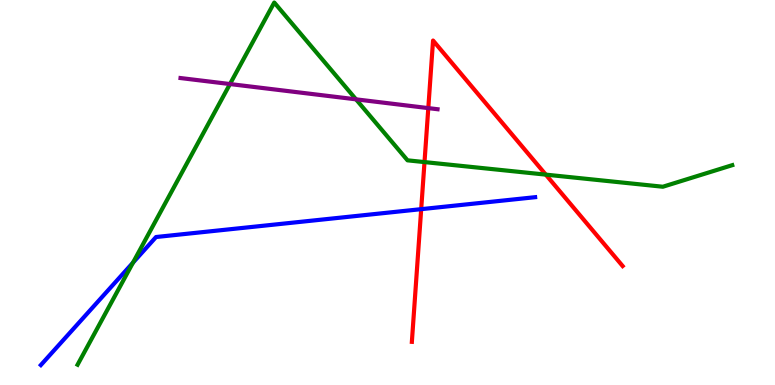[{'lines': ['blue', 'red'], 'intersections': [{'x': 5.43, 'y': 4.57}]}, {'lines': ['green', 'red'], 'intersections': [{'x': 5.48, 'y': 5.79}, {'x': 7.04, 'y': 5.46}]}, {'lines': ['purple', 'red'], 'intersections': [{'x': 5.53, 'y': 7.19}]}, {'lines': ['blue', 'green'], 'intersections': [{'x': 1.72, 'y': 3.18}]}, {'lines': ['blue', 'purple'], 'intersections': []}, {'lines': ['green', 'purple'], 'intersections': [{'x': 2.97, 'y': 7.82}, {'x': 4.59, 'y': 7.42}]}]